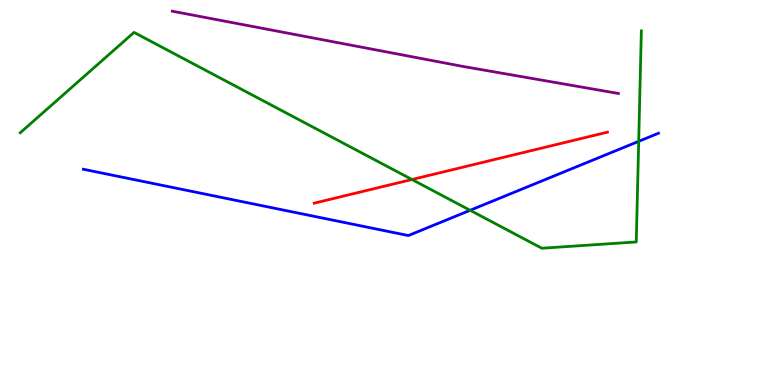[{'lines': ['blue', 'red'], 'intersections': []}, {'lines': ['green', 'red'], 'intersections': [{'x': 5.32, 'y': 5.34}]}, {'lines': ['purple', 'red'], 'intersections': []}, {'lines': ['blue', 'green'], 'intersections': [{'x': 6.07, 'y': 4.54}, {'x': 8.24, 'y': 6.33}]}, {'lines': ['blue', 'purple'], 'intersections': []}, {'lines': ['green', 'purple'], 'intersections': []}]